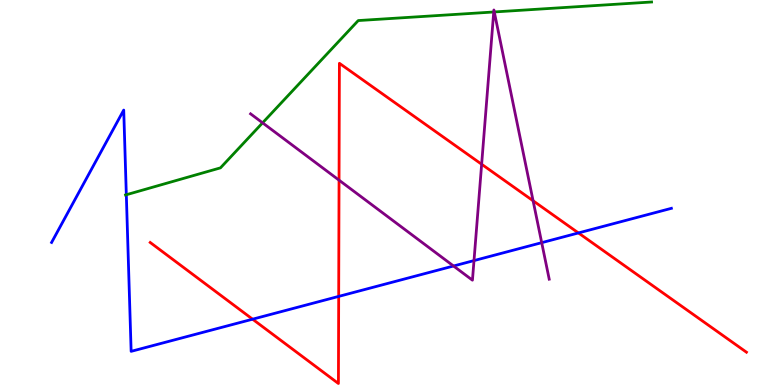[{'lines': ['blue', 'red'], 'intersections': [{'x': 3.26, 'y': 1.71}, {'x': 4.37, 'y': 2.3}, {'x': 7.46, 'y': 3.95}]}, {'lines': ['green', 'red'], 'intersections': []}, {'lines': ['purple', 'red'], 'intersections': [{'x': 4.37, 'y': 5.32}, {'x': 6.21, 'y': 5.73}, {'x': 6.88, 'y': 4.79}]}, {'lines': ['blue', 'green'], 'intersections': [{'x': 1.63, 'y': 4.94}]}, {'lines': ['blue', 'purple'], 'intersections': [{'x': 5.85, 'y': 3.09}, {'x': 6.12, 'y': 3.23}, {'x': 6.99, 'y': 3.7}]}, {'lines': ['green', 'purple'], 'intersections': [{'x': 3.39, 'y': 6.81}, {'x': 6.37, 'y': 9.69}, {'x': 6.38, 'y': 9.69}]}]